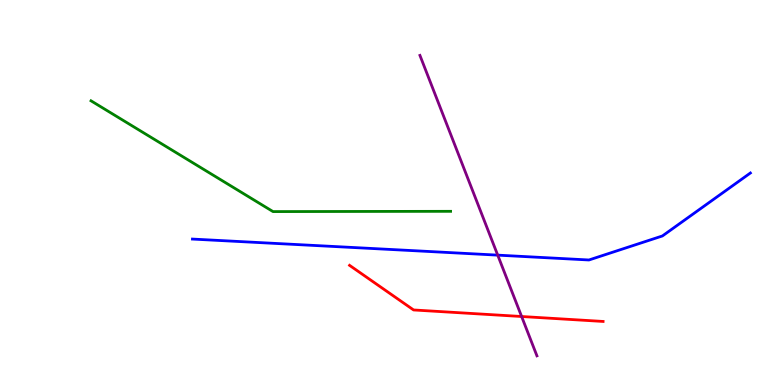[{'lines': ['blue', 'red'], 'intersections': []}, {'lines': ['green', 'red'], 'intersections': []}, {'lines': ['purple', 'red'], 'intersections': [{'x': 6.73, 'y': 1.78}]}, {'lines': ['blue', 'green'], 'intersections': []}, {'lines': ['blue', 'purple'], 'intersections': [{'x': 6.42, 'y': 3.37}]}, {'lines': ['green', 'purple'], 'intersections': []}]